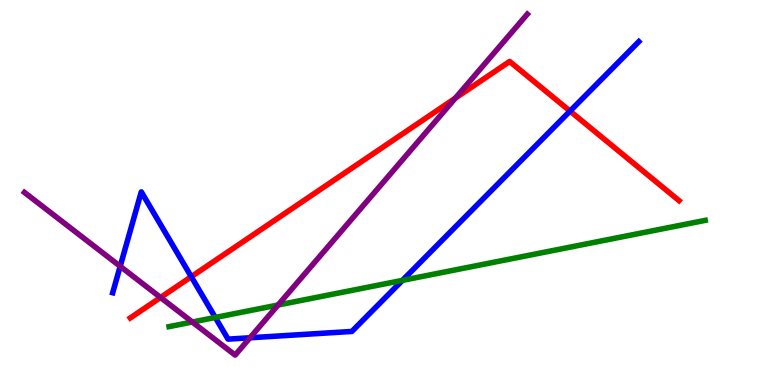[{'lines': ['blue', 'red'], 'intersections': [{'x': 2.47, 'y': 2.81}, {'x': 7.36, 'y': 7.11}]}, {'lines': ['green', 'red'], 'intersections': []}, {'lines': ['purple', 'red'], 'intersections': [{'x': 2.07, 'y': 2.27}, {'x': 5.87, 'y': 7.45}]}, {'lines': ['blue', 'green'], 'intersections': [{'x': 2.78, 'y': 1.75}, {'x': 5.19, 'y': 2.72}]}, {'lines': ['blue', 'purple'], 'intersections': [{'x': 1.55, 'y': 3.08}, {'x': 3.23, 'y': 1.23}]}, {'lines': ['green', 'purple'], 'intersections': [{'x': 2.48, 'y': 1.64}, {'x': 3.59, 'y': 2.08}]}]